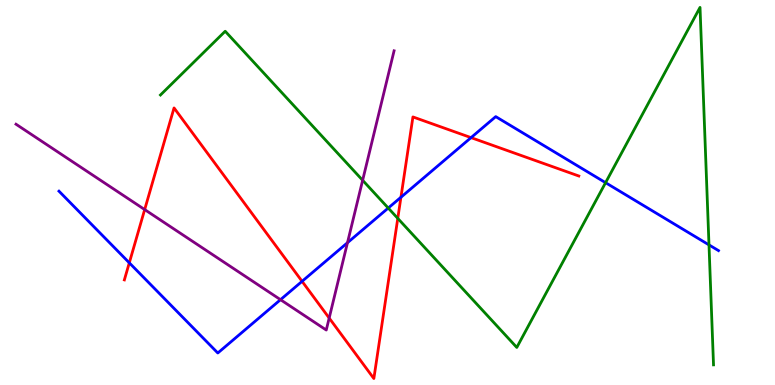[{'lines': ['blue', 'red'], 'intersections': [{'x': 1.67, 'y': 3.17}, {'x': 3.9, 'y': 2.69}, {'x': 5.17, 'y': 4.88}, {'x': 6.08, 'y': 6.43}]}, {'lines': ['green', 'red'], 'intersections': [{'x': 5.13, 'y': 4.33}]}, {'lines': ['purple', 'red'], 'intersections': [{'x': 1.87, 'y': 4.56}, {'x': 4.25, 'y': 1.74}]}, {'lines': ['blue', 'green'], 'intersections': [{'x': 5.01, 'y': 4.6}, {'x': 7.81, 'y': 5.25}, {'x': 9.15, 'y': 3.64}]}, {'lines': ['blue', 'purple'], 'intersections': [{'x': 3.62, 'y': 2.22}, {'x': 4.48, 'y': 3.7}]}, {'lines': ['green', 'purple'], 'intersections': [{'x': 4.68, 'y': 5.32}]}]